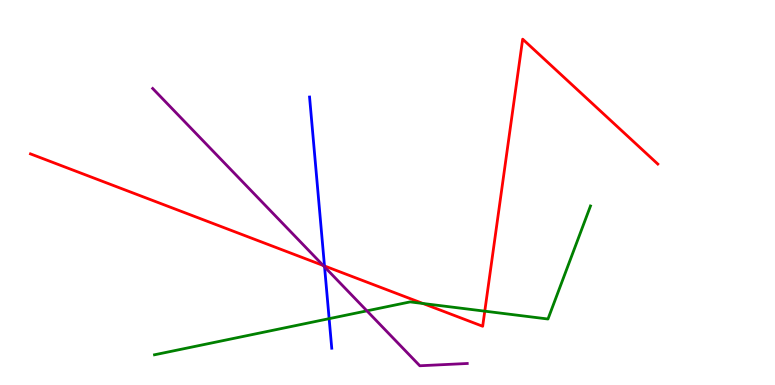[{'lines': ['blue', 'red'], 'intersections': [{'x': 4.19, 'y': 3.09}]}, {'lines': ['green', 'red'], 'intersections': [{'x': 5.46, 'y': 2.12}, {'x': 6.26, 'y': 1.92}]}, {'lines': ['purple', 'red'], 'intersections': [{'x': 4.17, 'y': 3.1}]}, {'lines': ['blue', 'green'], 'intersections': [{'x': 4.25, 'y': 1.72}]}, {'lines': ['blue', 'purple'], 'intersections': [{'x': 4.19, 'y': 3.07}]}, {'lines': ['green', 'purple'], 'intersections': [{'x': 4.73, 'y': 1.93}]}]